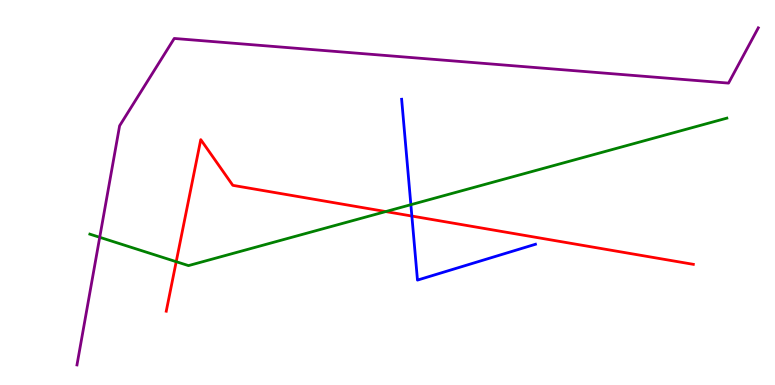[{'lines': ['blue', 'red'], 'intersections': [{'x': 5.31, 'y': 4.39}]}, {'lines': ['green', 'red'], 'intersections': [{'x': 2.27, 'y': 3.2}, {'x': 4.98, 'y': 4.5}]}, {'lines': ['purple', 'red'], 'intersections': []}, {'lines': ['blue', 'green'], 'intersections': [{'x': 5.3, 'y': 4.68}]}, {'lines': ['blue', 'purple'], 'intersections': []}, {'lines': ['green', 'purple'], 'intersections': [{'x': 1.29, 'y': 3.84}]}]